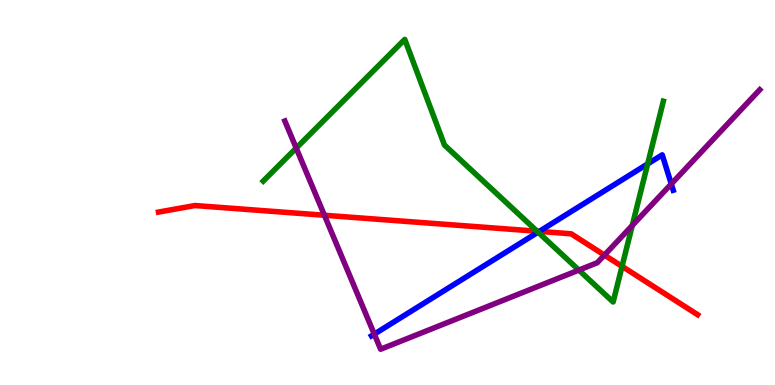[{'lines': ['blue', 'red'], 'intersections': [{'x': 6.96, 'y': 3.99}]}, {'lines': ['green', 'red'], 'intersections': [{'x': 6.93, 'y': 3.99}, {'x': 8.03, 'y': 3.08}]}, {'lines': ['purple', 'red'], 'intersections': [{'x': 4.19, 'y': 4.41}, {'x': 7.8, 'y': 3.37}]}, {'lines': ['blue', 'green'], 'intersections': [{'x': 6.94, 'y': 3.97}, {'x': 8.36, 'y': 5.74}]}, {'lines': ['blue', 'purple'], 'intersections': [{'x': 4.83, 'y': 1.32}, {'x': 8.66, 'y': 5.22}]}, {'lines': ['green', 'purple'], 'intersections': [{'x': 3.82, 'y': 6.15}, {'x': 7.47, 'y': 2.98}, {'x': 8.16, 'y': 4.14}]}]